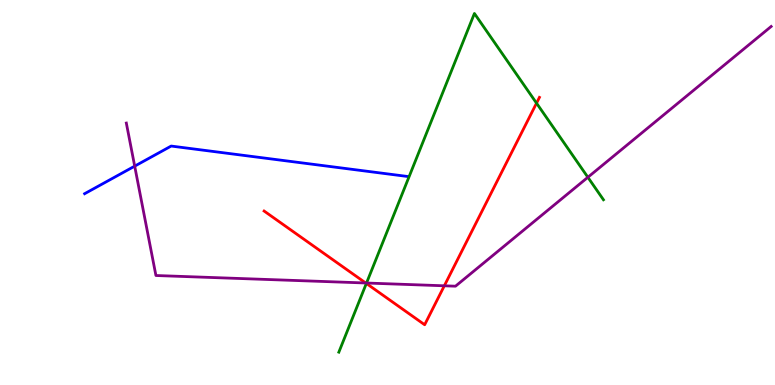[{'lines': ['blue', 'red'], 'intersections': []}, {'lines': ['green', 'red'], 'intersections': [{'x': 4.73, 'y': 2.64}, {'x': 6.92, 'y': 7.32}]}, {'lines': ['purple', 'red'], 'intersections': [{'x': 4.72, 'y': 2.65}, {'x': 5.73, 'y': 2.58}]}, {'lines': ['blue', 'green'], 'intersections': []}, {'lines': ['blue', 'purple'], 'intersections': [{'x': 1.74, 'y': 5.68}]}, {'lines': ['green', 'purple'], 'intersections': [{'x': 4.73, 'y': 2.65}, {'x': 7.59, 'y': 5.4}]}]